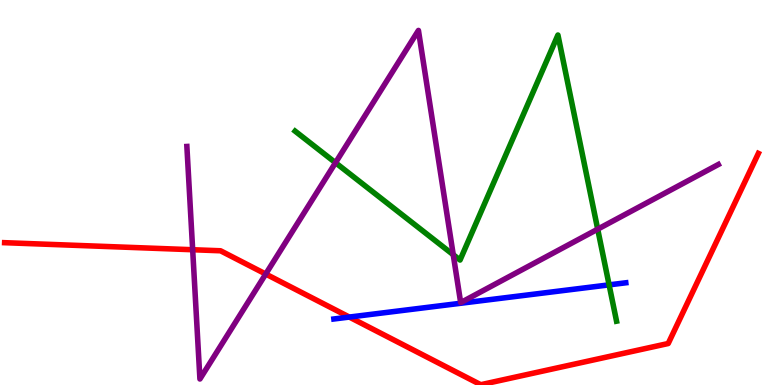[{'lines': ['blue', 'red'], 'intersections': [{'x': 4.51, 'y': 1.76}]}, {'lines': ['green', 'red'], 'intersections': []}, {'lines': ['purple', 'red'], 'intersections': [{'x': 2.49, 'y': 3.51}, {'x': 3.43, 'y': 2.88}]}, {'lines': ['blue', 'green'], 'intersections': [{'x': 7.86, 'y': 2.6}]}, {'lines': ['blue', 'purple'], 'intersections': []}, {'lines': ['green', 'purple'], 'intersections': [{'x': 4.33, 'y': 5.77}, {'x': 5.85, 'y': 3.38}, {'x': 7.71, 'y': 4.05}]}]